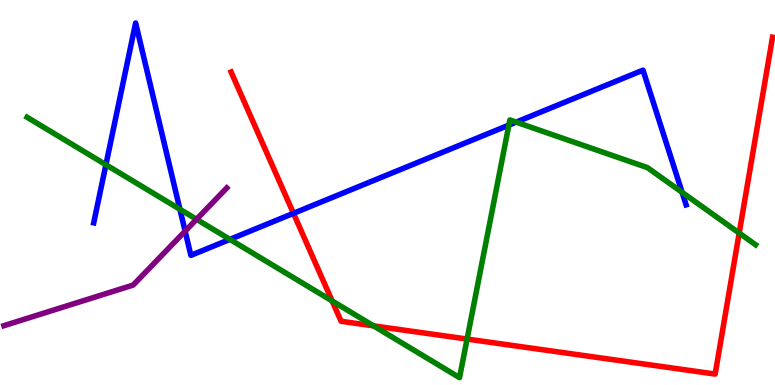[{'lines': ['blue', 'red'], 'intersections': [{'x': 3.79, 'y': 4.46}]}, {'lines': ['green', 'red'], 'intersections': [{'x': 4.29, 'y': 2.18}, {'x': 4.82, 'y': 1.54}, {'x': 6.03, 'y': 1.19}, {'x': 9.54, 'y': 3.95}]}, {'lines': ['purple', 'red'], 'intersections': []}, {'lines': ['blue', 'green'], 'intersections': [{'x': 1.37, 'y': 5.72}, {'x': 2.32, 'y': 4.56}, {'x': 2.97, 'y': 3.78}, {'x': 6.57, 'y': 6.75}, {'x': 6.66, 'y': 6.83}, {'x': 8.8, 'y': 5.0}]}, {'lines': ['blue', 'purple'], 'intersections': [{'x': 2.39, 'y': 4.0}]}, {'lines': ['green', 'purple'], 'intersections': [{'x': 2.54, 'y': 4.3}]}]